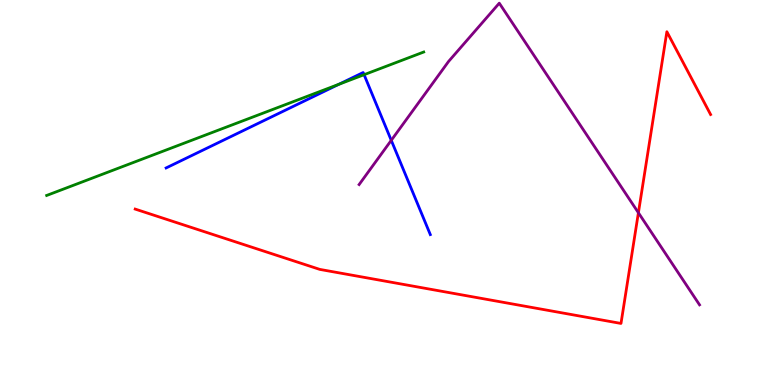[{'lines': ['blue', 'red'], 'intersections': []}, {'lines': ['green', 'red'], 'intersections': []}, {'lines': ['purple', 'red'], 'intersections': [{'x': 8.24, 'y': 4.47}]}, {'lines': ['blue', 'green'], 'intersections': [{'x': 4.37, 'y': 7.81}, {'x': 4.7, 'y': 8.06}]}, {'lines': ['blue', 'purple'], 'intersections': [{'x': 5.05, 'y': 6.36}]}, {'lines': ['green', 'purple'], 'intersections': []}]